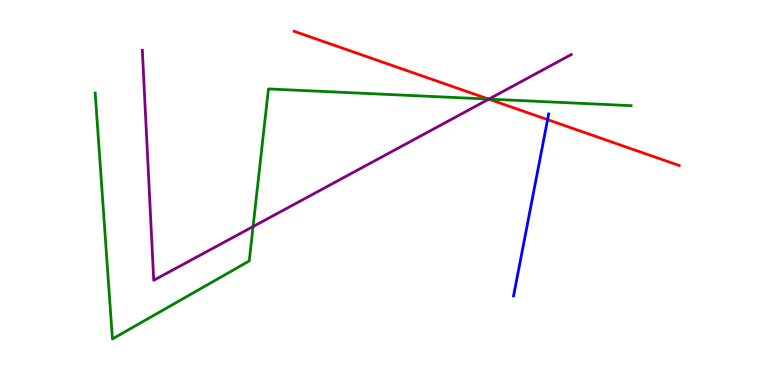[{'lines': ['blue', 'red'], 'intersections': [{'x': 7.07, 'y': 6.89}]}, {'lines': ['green', 'red'], 'intersections': [{'x': 6.3, 'y': 7.43}]}, {'lines': ['purple', 'red'], 'intersections': [{'x': 6.31, 'y': 7.42}]}, {'lines': ['blue', 'green'], 'intersections': []}, {'lines': ['blue', 'purple'], 'intersections': []}, {'lines': ['green', 'purple'], 'intersections': [{'x': 3.27, 'y': 4.12}, {'x': 6.31, 'y': 7.43}]}]